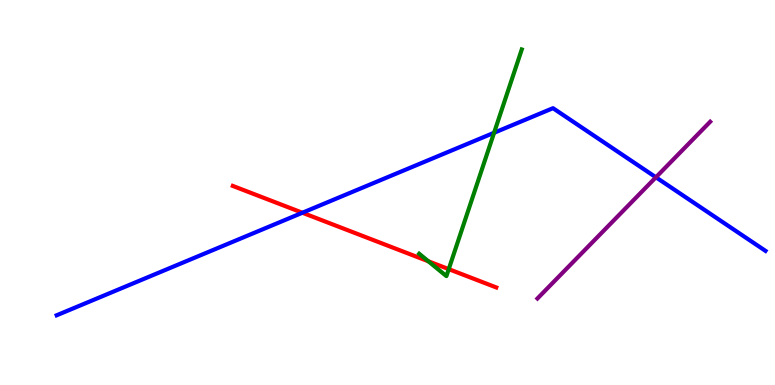[{'lines': ['blue', 'red'], 'intersections': [{'x': 3.9, 'y': 4.47}]}, {'lines': ['green', 'red'], 'intersections': [{'x': 5.53, 'y': 3.21}, {'x': 5.79, 'y': 3.01}]}, {'lines': ['purple', 'red'], 'intersections': []}, {'lines': ['blue', 'green'], 'intersections': [{'x': 6.38, 'y': 6.55}]}, {'lines': ['blue', 'purple'], 'intersections': [{'x': 8.46, 'y': 5.4}]}, {'lines': ['green', 'purple'], 'intersections': []}]